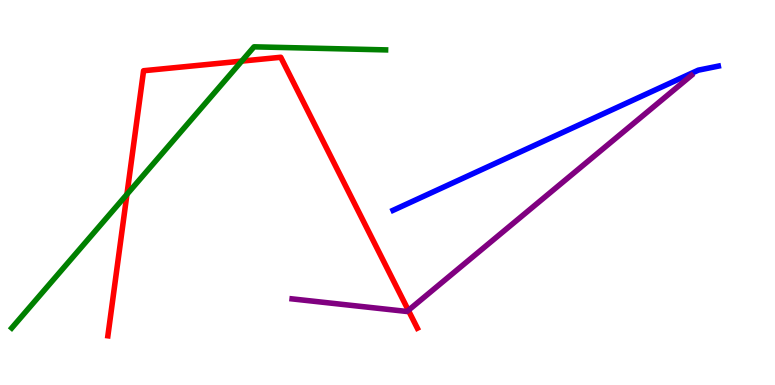[{'lines': ['blue', 'red'], 'intersections': []}, {'lines': ['green', 'red'], 'intersections': [{'x': 1.64, 'y': 4.95}, {'x': 3.12, 'y': 8.41}]}, {'lines': ['purple', 'red'], 'intersections': [{'x': 5.27, 'y': 1.94}]}, {'lines': ['blue', 'green'], 'intersections': []}, {'lines': ['blue', 'purple'], 'intersections': []}, {'lines': ['green', 'purple'], 'intersections': []}]